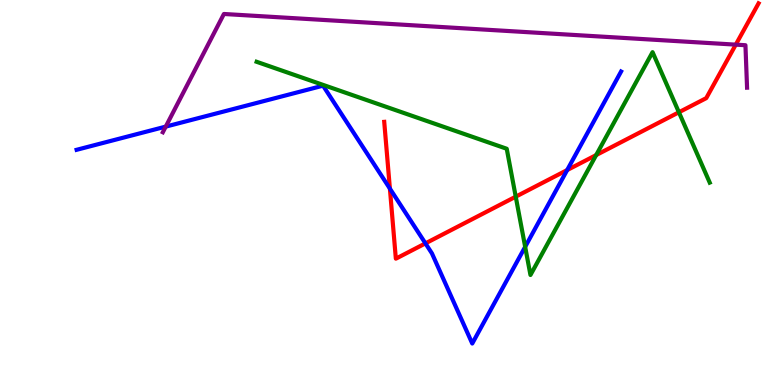[{'lines': ['blue', 'red'], 'intersections': [{'x': 5.03, 'y': 5.1}, {'x': 5.49, 'y': 3.68}, {'x': 7.32, 'y': 5.58}]}, {'lines': ['green', 'red'], 'intersections': [{'x': 6.65, 'y': 4.89}, {'x': 7.69, 'y': 5.97}, {'x': 8.76, 'y': 7.08}]}, {'lines': ['purple', 'red'], 'intersections': [{'x': 9.49, 'y': 8.84}]}, {'lines': ['blue', 'green'], 'intersections': [{'x': 6.78, 'y': 3.59}]}, {'lines': ['blue', 'purple'], 'intersections': [{'x': 2.14, 'y': 6.71}]}, {'lines': ['green', 'purple'], 'intersections': []}]